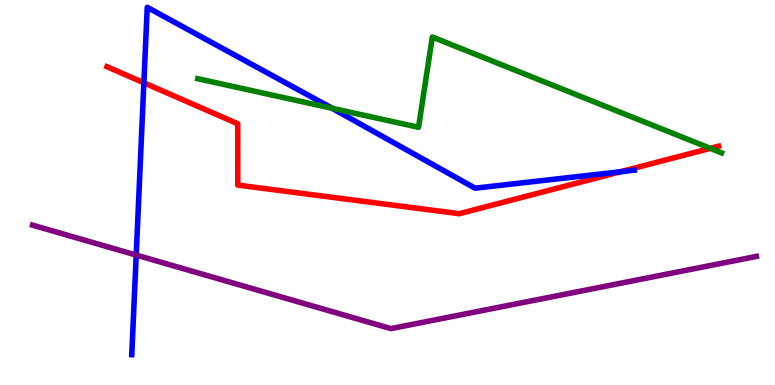[{'lines': ['blue', 'red'], 'intersections': [{'x': 1.86, 'y': 7.85}, {'x': 8.0, 'y': 5.54}]}, {'lines': ['green', 'red'], 'intersections': [{'x': 9.17, 'y': 6.15}]}, {'lines': ['purple', 'red'], 'intersections': []}, {'lines': ['blue', 'green'], 'intersections': [{'x': 4.29, 'y': 7.19}]}, {'lines': ['blue', 'purple'], 'intersections': [{'x': 1.76, 'y': 3.37}]}, {'lines': ['green', 'purple'], 'intersections': []}]